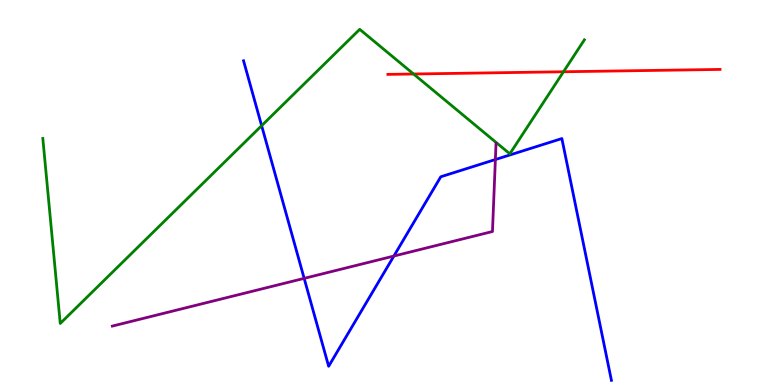[{'lines': ['blue', 'red'], 'intersections': []}, {'lines': ['green', 'red'], 'intersections': [{'x': 5.34, 'y': 8.08}, {'x': 7.27, 'y': 8.14}]}, {'lines': ['purple', 'red'], 'intersections': []}, {'lines': ['blue', 'green'], 'intersections': [{'x': 3.38, 'y': 6.74}]}, {'lines': ['blue', 'purple'], 'intersections': [{'x': 3.92, 'y': 2.77}, {'x': 5.08, 'y': 3.35}, {'x': 6.39, 'y': 5.86}]}, {'lines': ['green', 'purple'], 'intersections': []}]